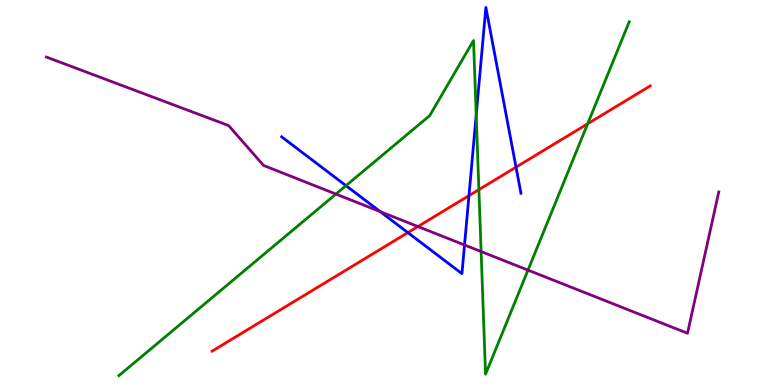[{'lines': ['blue', 'red'], 'intersections': [{'x': 5.26, 'y': 3.96}, {'x': 6.05, 'y': 4.92}, {'x': 6.66, 'y': 5.66}]}, {'lines': ['green', 'red'], 'intersections': [{'x': 6.18, 'y': 5.07}, {'x': 7.58, 'y': 6.78}]}, {'lines': ['purple', 'red'], 'intersections': [{'x': 5.39, 'y': 4.12}]}, {'lines': ['blue', 'green'], 'intersections': [{'x': 4.46, 'y': 5.18}, {'x': 6.14, 'y': 7.01}]}, {'lines': ['blue', 'purple'], 'intersections': [{'x': 4.91, 'y': 4.5}, {'x': 5.99, 'y': 3.64}]}, {'lines': ['green', 'purple'], 'intersections': [{'x': 4.33, 'y': 4.96}, {'x': 6.21, 'y': 3.47}, {'x': 6.81, 'y': 2.98}]}]